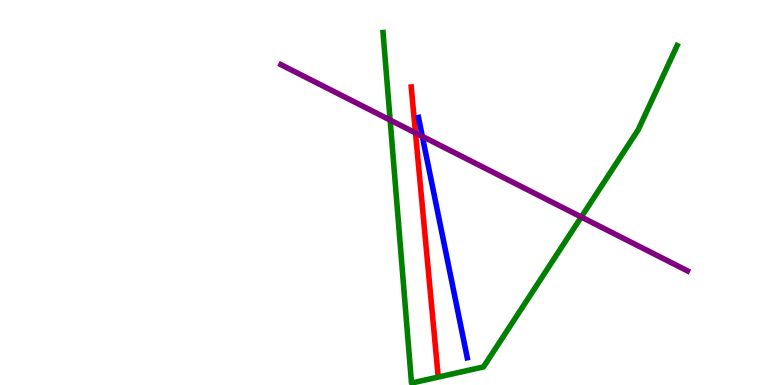[{'lines': ['blue', 'red'], 'intersections': []}, {'lines': ['green', 'red'], 'intersections': []}, {'lines': ['purple', 'red'], 'intersections': [{'x': 5.36, 'y': 6.55}]}, {'lines': ['blue', 'green'], 'intersections': []}, {'lines': ['blue', 'purple'], 'intersections': [{'x': 5.45, 'y': 6.46}]}, {'lines': ['green', 'purple'], 'intersections': [{'x': 5.03, 'y': 6.88}, {'x': 7.5, 'y': 4.36}]}]